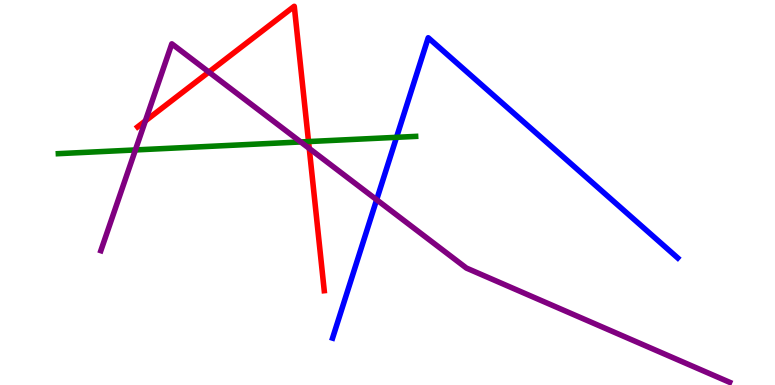[{'lines': ['blue', 'red'], 'intersections': []}, {'lines': ['green', 'red'], 'intersections': [{'x': 3.98, 'y': 6.32}]}, {'lines': ['purple', 'red'], 'intersections': [{'x': 1.88, 'y': 6.86}, {'x': 2.7, 'y': 8.13}, {'x': 3.99, 'y': 6.14}]}, {'lines': ['blue', 'green'], 'intersections': [{'x': 5.12, 'y': 6.43}]}, {'lines': ['blue', 'purple'], 'intersections': [{'x': 4.86, 'y': 4.81}]}, {'lines': ['green', 'purple'], 'intersections': [{'x': 1.75, 'y': 6.11}, {'x': 3.88, 'y': 6.31}]}]